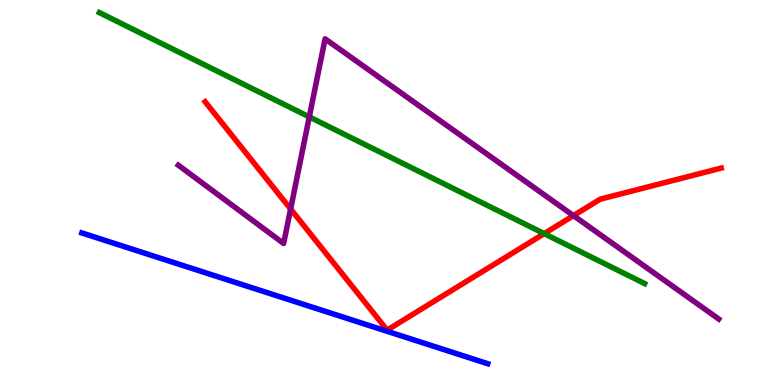[{'lines': ['blue', 'red'], 'intersections': []}, {'lines': ['green', 'red'], 'intersections': [{'x': 7.02, 'y': 3.93}]}, {'lines': ['purple', 'red'], 'intersections': [{'x': 3.75, 'y': 4.57}, {'x': 7.4, 'y': 4.4}]}, {'lines': ['blue', 'green'], 'intersections': []}, {'lines': ['blue', 'purple'], 'intersections': []}, {'lines': ['green', 'purple'], 'intersections': [{'x': 3.99, 'y': 6.96}]}]